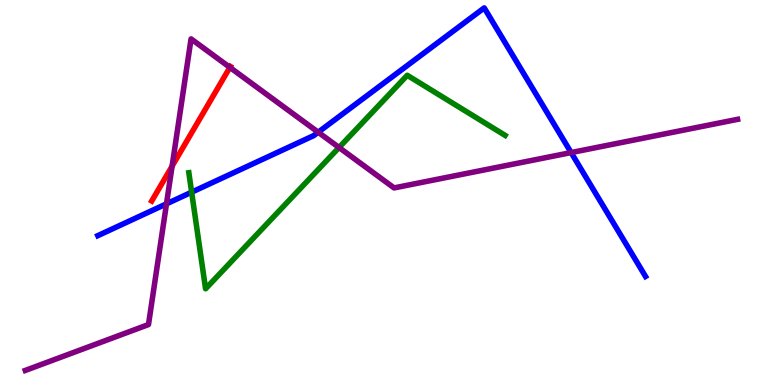[{'lines': ['blue', 'red'], 'intersections': []}, {'lines': ['green', 'red'], 'intersections': []}, {'lines': ['purple', 'red'], 'intersections': [{'x': 2.22, 'y': 5.68}, {'x': 2.97, 'y': 8.25}]}, {'lines': ['blue', 'green'], 'intersections': [{'x': 2.47, 'y': 5.01}]}, {'lines': ['blue', 'purple'], 'intersections': [{'x': 2.15, 'y': 4.71}, {'x': 4.11, 'y': 6.57}, {'x': 7.37, 'y': 6.04}]}, {'lines': ['green', 'purple'], 'intersections': [{'x': 4.37, 'y': 6.17}]}]